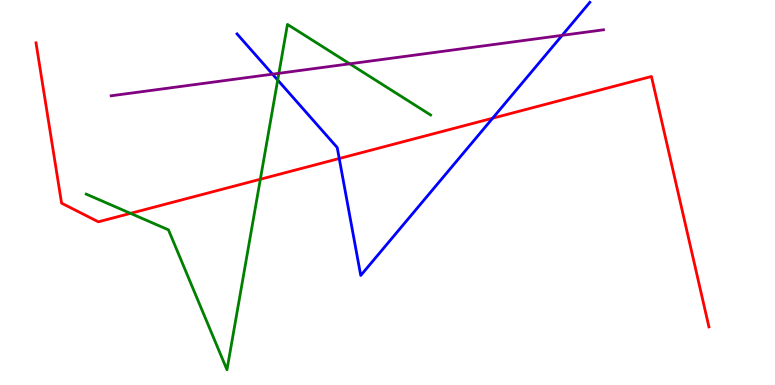[{'lines': ['blue', 'red'], 'intersections': [{'x': 4.38, 'y': 5.88}, {'x': 6.36, 'y': 6.93}]}, {'lines': ['green', 'red'], 'intersections': [{'x': 1.68, 'y': 4.46}, {'x': 3.36, 'y': 5.34}]}, {'lines': ['purple', 'red'], 'intersections': []}, {'lines': ['blue', 'green'], 'intersections': [{'x': 3.58, 'y': 7.92}]}, {'lines': ['blue', 'purple'], 'intersections': [{'x': 3.52, 'y': 8.07}, {'x': 7.25, 'y': 9.08}]}, {'lines': ['green', 'purple'], 'intersections': [{'x': 3.6, 'y': 8.1}, {'x': 4.51, 'y': 8.34}]}]